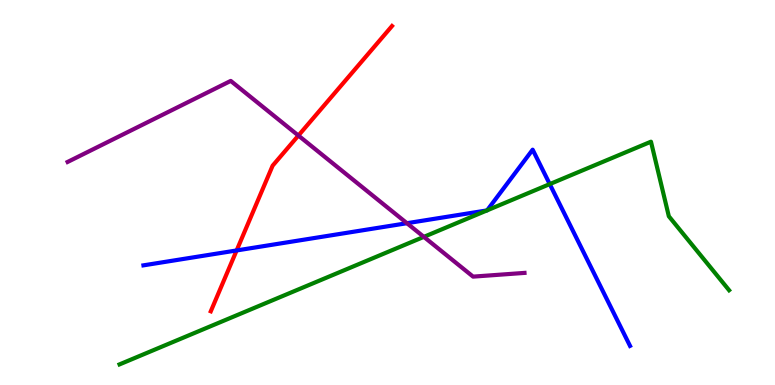[{'lines': ['blue', 'red'], 'intersections': [{'x': 3.05, 'y': 3.49}]}, {'lines': ['green', 'red'], 'intersections': []}, {'lines': ['purple', 'red'], 'intersections': [{'x': 3.85, 'y': 6.48}]}, {'lines': ['blue', 'green'], 'intersections': [{'x': 6.28, 'y': 4.53}, {'x': 6.29, 'y': 4.54}, {'x': 7.09, 'y': 5.22}]}, {'lines': ['blue', 'purple'], 'intersections': [{'x': 5.25, 'y': 4.2}]}, {'lines': ['green', 'purple'], 'intersections': [{'x': 5.47, 'y': 3.85}]}]